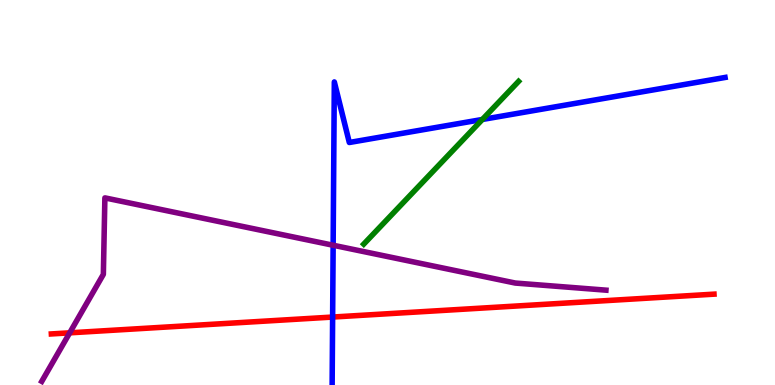[{'lines': ['blue', 'red'], 'intersections': [{'x': 4.29, 'y': 1.76}]}, {'lines': ['green', 'red'], 'intersections': []}, {'lines': ['purple', 'red'], 'intersections': [{'x': 0.899, 'y': 1.35}]}, {'lines': ['blue', 'green'], 'intersections': [{'x': 6.22, 'y': 6.9}]}, {'lines': ['blue', 'purple'], 'intersections': [{'x': 4.3, 'y': 3.63}]}, {'lines': ['green', 'purple'], 'intersections': []}]